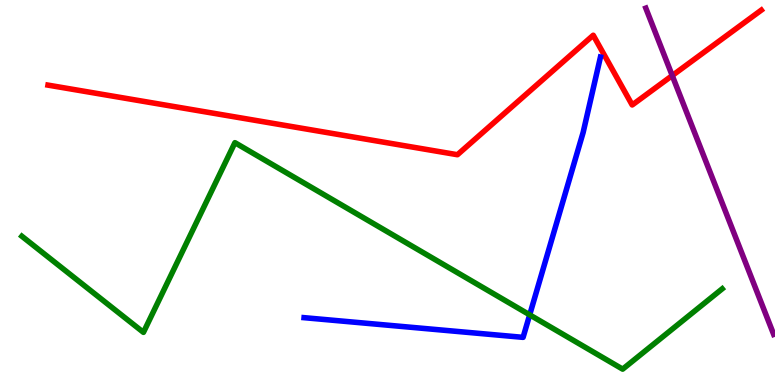[{'lines': ['blue', 'red'], 'intersections': []}, {'lines': ['green', 'red'], 'intersections': []}, {'lines': ['purple', 'red'], 'intersections': [{'x': 8.67, 'y': 8.04}]}, {'lines': ['blue', 'green'], 'intersections': [{'x': 6.83, 'y': 1.82}]}, {'lines': ['blue', 'purple'], 'intersections': []}, {'lines': ['green', 'purple'], 'intersections': []}]